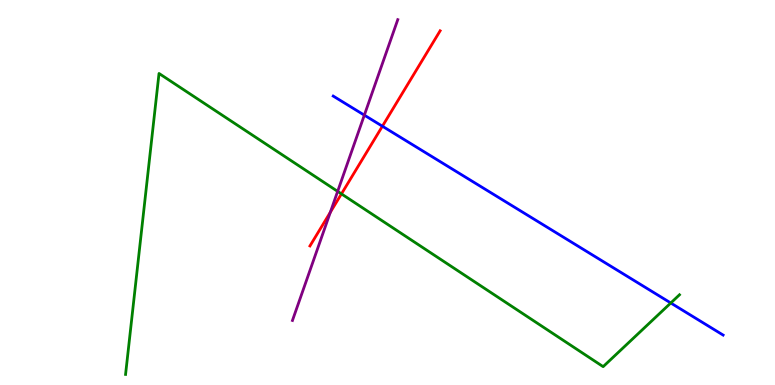[{'lines': ['blue', 'red'], 'intersections': [{'x': 4.93, 'y': 6.72}]}, {'lines': ['green', 'red'], 'intersections': [{'x': 4.41, 'y': 4.96}]}, {'lines': ['purple', 'red'], 'intersections': [{'x': 4.26, 'y': 4.49}]}, {'lines': ['blue', 'green'], 'intersections': [{'x': 8.66, 'y': 2.13}]}, {'lines': ['blue', 'purple'], 'intersections': [{'x': 4.7, 'y': 7.01}]}, {'lines': ['green', 'purple'], 'intersections': [{'x': 4.36, 'y': 5.03}]}]